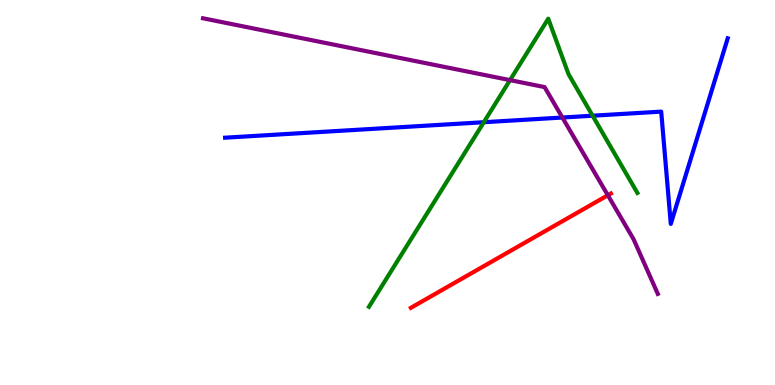[{'lines': ['blue', 'red'], 'intersections': []}, {'lines': ['green', 'red'], 'intersections': []}, {'lines': ['purple', 'red'], 'intersections': [{'x': 7.84, 'y': 4.93}]}, {'lines': ['blue', 'green'], 'intersections': [{'x': 6.24, 'y': 6.83}, {'x': 7.65, 'y': 6.99}]}, {'lines': ['blue', 'purple'], 'intersections': [{'x': 7.26, 'y': 6.95}]}, {'lines': ['green', 'purple'], 'intersections': [{'x': 6.58, 'y': 7.92}]}]